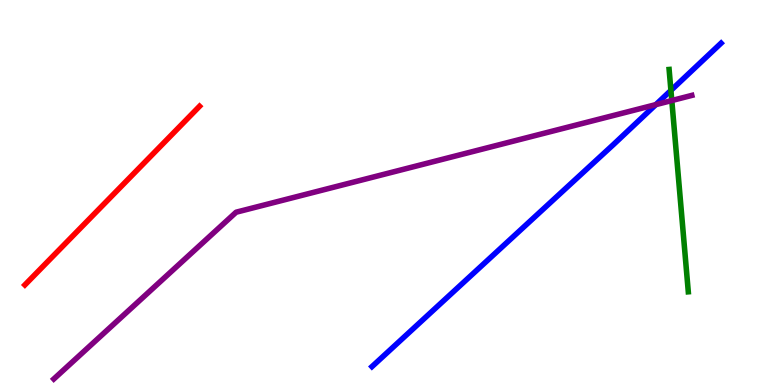[{'lines': ['blue', 'red'], 'intersections': []}, {'lines': ['green', 'red'], 'intersections': []}, {'lines': ['purple', 'red'], 'intersections': []}, {'lines': ['blue', 'green'], 'intersections': [{'x': 8.66, 'y': 7.65}]}, {'lines': ['blue', 'purple'], 'intersections': [{'x': 8.46, 'y': 7.28}]}, {'lines': ['green', 'purple'], 'intersections': [{'x': 8.67, 'y': 7.39}]}]